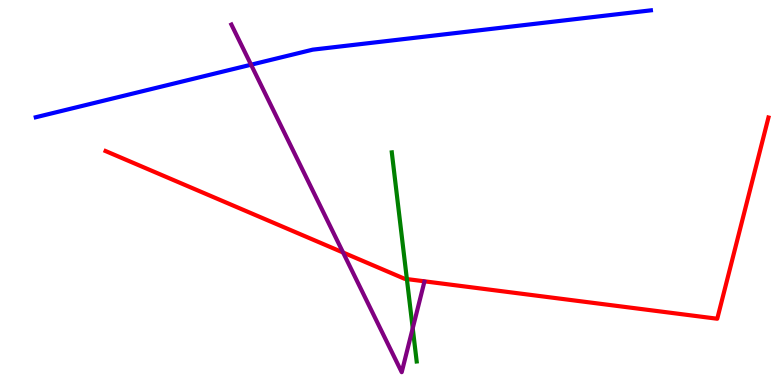[{'lines': ['blue', 'red'], 'intersections': []}, {'lines': ['green', 'red'], 'intersections': [{'x': 5.25, 'y': 2.75}]}, {'lines': ['purple', 'red'], 'intersections': [{'x': 4.43, 'y': 3.44}]}, {'lines': ['blue', 'green'], 'intersections': []}, {'lines': ['blue', 'purple'], 'intersections': [{'x': 3.24, 'y': 8.32}]}, {'lines': ['green', 'purple'], 'intersections': [{'x': 5.33, 'y': 1.47}]}]